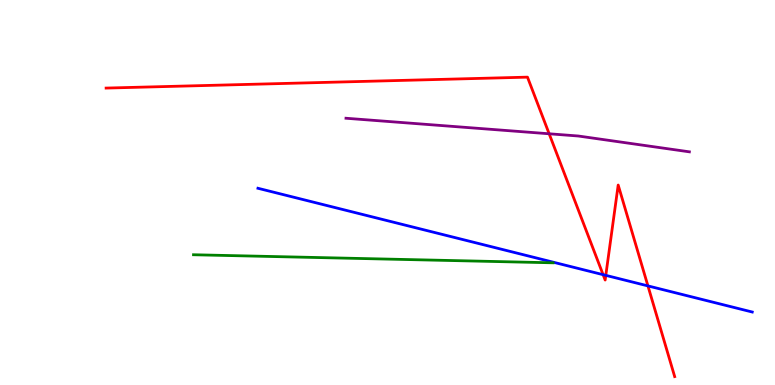[{'lines': ['blue', 'red'], 'intersections': [{'x': 7.78, 'y': 2.87}, {'x': 7.82, 'y': 2.85}, {'x': 8.36, 'y': 2.57}]}, {'lines': ['green', 'red'], 'intersections': []}, {'lines': ['purple', 'red'], 'intersections': [{'x': 7.09, 'y': 6.53}]}, {'lines': ['blue', 'green'], 'intersections': []}, {'lines': ['blue', 'purple'], 'intersections': []}, {'lines': ['green', 'purple'], 'intersections': []}]